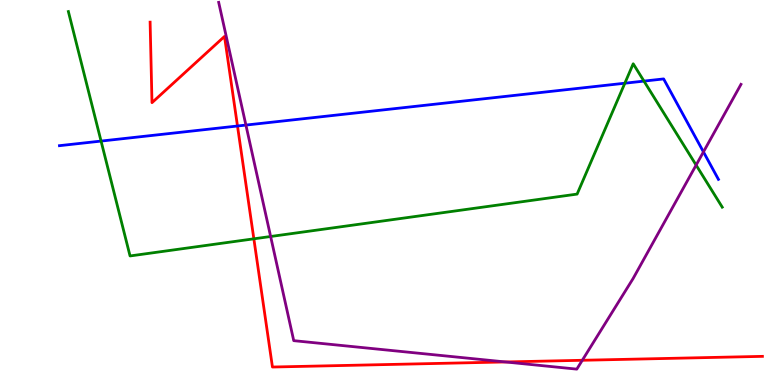[{'lines': ['blue', 'red'], 'intersections': [{'x': 3.06, 'y': 6.73}]}, {'lines': ['green', 'red'], 'intersections': [{'x': 3.28, 'y': 3.8}]}, {'lines': ['purple', 'red'], 'intersections': [{'x': 6.52, 'y': 0.599}, {'x': 7.51, 'y': 0.642}]}, {'lines': ['blue', 'green'], 'intersections': [{'x': 1.3, 'y': 6.34}, {'x': 8.06, 'y': 7.84}, {'x': 8.31, 'y': 7.89}]}, {'lines': ['blue', 'purple'], 'intersections': [{'x': 3.17, 'y': 6.75}, {'x': 9.08, 'y': 6.05}]}, {'lines': ['green', 'purple'], 'intersections': [{'x': 3.49, 'y': 3.86}, {'x': 8.98, 'y': 5.71}]}]